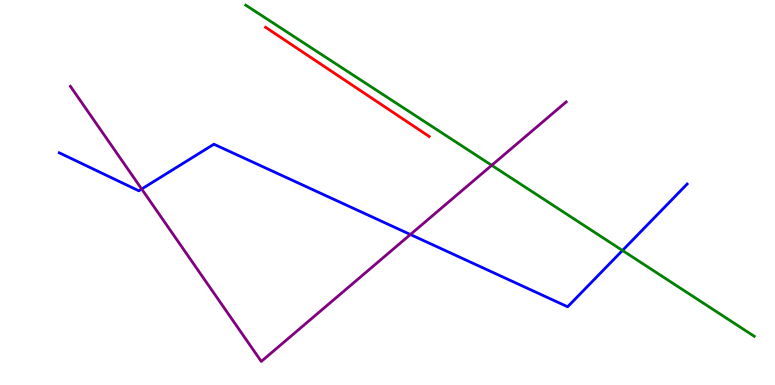[{'lines': ['blue', 'red'], 'intersections': []}, {'lines': ['green', 'red'], 'intersections': []}, {'lines': ['purple', 'red'], 'intersections': []}, {'lines': ['blue', 'green'], 'intersections': [{'x': 8.03, 'y': 3.49}]}, {'lines': ['blue', 'purple'], 'intersections': [{'x': 1.83, 'y': 5.09}, {'x': 5.3, 'y': 3.91}]}, {'lines': ['green', 'purple'], 'intersections': [{'x': 6.34, 'y': 5.71}]}]